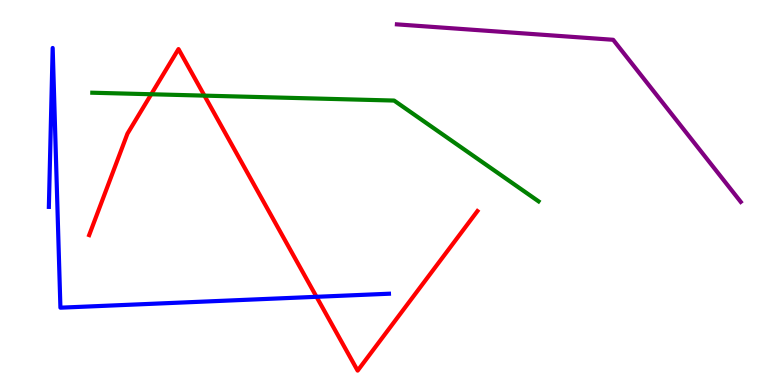[{'lines': ['blue', 'red'], 'intersections': [{'x': 4.08, 'y': 2.29}]}, {'lines': ['green', 'red'], 'intersections': [{'x': 1.95, 'y': 7.55}, {'x': 2.64, 'y': 7.52}]}, {'lines': ['purple', 'red'], 'intersections': []}, {'lines': ['blue', 'green'], 'intersections': []}, {'lines': ['blue', 'purple'], 'intersections': []}, {'lines': ['green', 'purple'], 'intersections': []}]